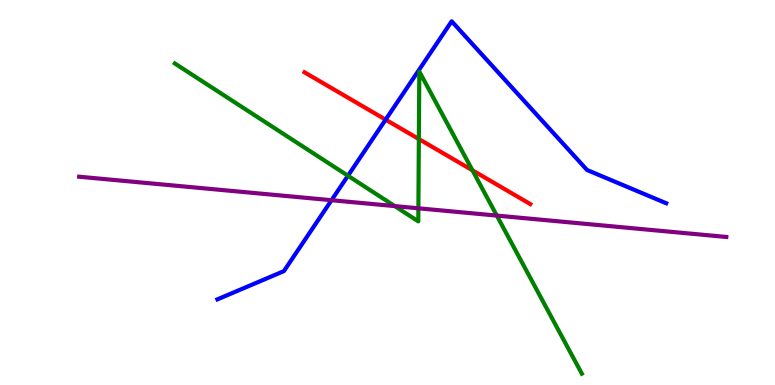[{'lines': ['blue', 'red'], 'intersections': [{'x': 4.98, 'y': 6.89}]}, {'lines': ['green', 'red'], 'intersections': [{'x': 5.4, 'y': 6.39}, {'x': 6.1, 'y': 5.58}]}, {'lines': ['purple', 'red'], 'intersections': []}, {'lines': ['blue', 'green'], 'intersections': [{'x': 4.49, 'y': 5.44}]}, {'lines': ['blue', 'purple'], 'intersections': [{'x': 4.28, 'y': 4.8}]}, {'lines': ['green', 'purple'], 'intersections': [{'x': 5.09, 'y': 4.65}, {'x': 5.4, 'y': 4.59}, {'x': 6.41, 'y': 4.4}]}]